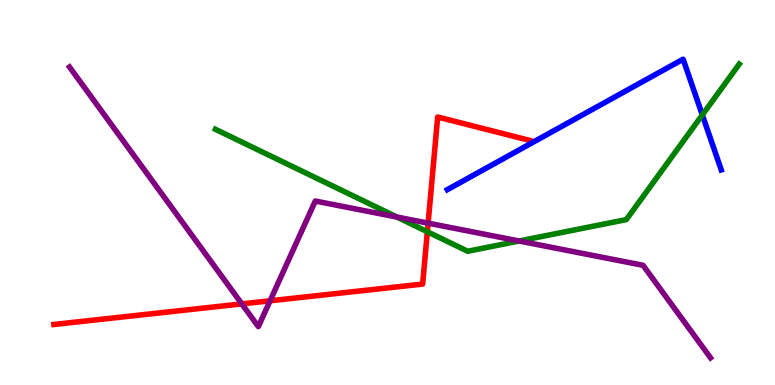[{'lines': ['blue', 'red'], 'intersections': []}, {'lines': ['green', 'red'], 'intersections': [{'x': 5.51, 'y': 3.98}]}, {'lines': ['purple', 'red'], 'intersections': [{'x': 3.12, 'y': 2.11}, {'x': 3.48, 'y': 2.19}, {'x': 5.52, 'y': 4.2}]}, {'lines': ['blue', 'green'], 'intersections': [{'x': 9.06, 'y': 7.01}]}, {'lines': ['blue', 'purple'], 'intersections': []}, {'lines': ['green', 'purple'], 'intersections': [{'x': 5.12, 'y': 4.36}, {'x': 6.7, 'y': 3.74}]}]